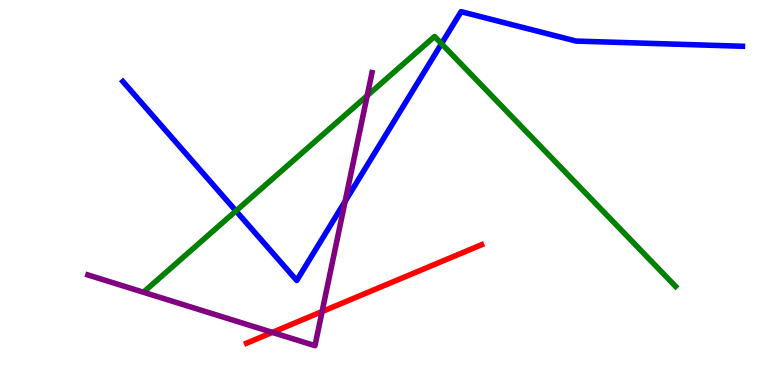[{'lines': ['blue', 'red'], 'intersections': []}, {'lines': ['green', 'red'], 'intersections': []}, {'lines': ['purple', 'red'], 'intersections': [{'x': 3.51, 'y': 1.37}, {'x': 4.16, 'y': 1.91}]}, {'lines': ['blue', 'green'], 'intersections': [{'x': 3.04, 'y': 4.52}, {'x': 5.7, 'y': 8.86}]}, {'lines': ['blue', 'purple'], 'intersections': [{'x': 4.45, 'y': 4.77}]}, {'lines': ['green', 'purple'], 'intersections': [{'x': 4.74, 'y': 7.51}]}]